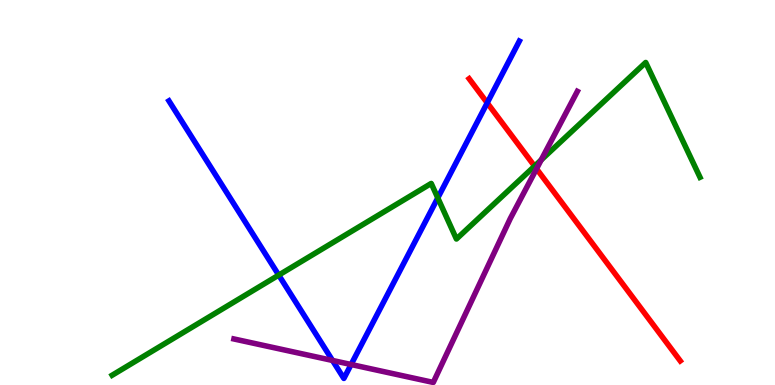[{'lines': ['blue', 'red'], 'intersections': [{'x': 6.29, 'y': 7.33}]}, {'lines': ['green', 'red'], 'intersections': [{'x': 6.9, 'y': 5.68}]}, {'lines': ['purple', 'red'], 'intersections': [{'x': 6.92, 'y': 5.62}]}, {'lines': ['blue', 'green'], 'intersections': [{'x': 3.6, 'y': 2.85}, {'x': 5.65, 'y': 4.86}]}, {'lines': ['blue', 'purple'], 'intersections': [{'x': 4.29, 'y': 0.637}, {'x': 4.53, 'y': 0.532}]}, {'lines': ['green', 'purple'], 'intersections': [{'x': 6.98, 'y': 5.84}]}]